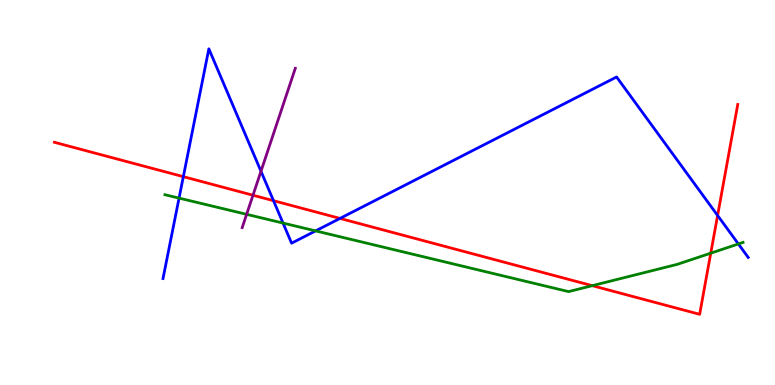[{'lines': ['blue', 'red'], 'intersections': [{'x': 2.37, 'y': 5.41}, {'x': 3.53, 'y': 4.79}, {'x': 4.39, 'y': 4.33}, {'x': 9.26, 'y': 4.4}]}, {'lines': ['green', 'red'], 'intersections': [{'x': 7.64, 'y': 2.58}, {'x': 9.17, 'y': 3.42}]}, {'lines': ['purple', 'red'], 'intersections': [{'x': 3.26, 'y': 4.93}]}, {'lines': ['blue', 'green'], 'intersections': [{'x': 2.31, 'y': 4.85}, {'x': 3.65, 'y': 4.21}, {'x': 4.07, 'y': 4.0}, {'x': 9.53, 'y': 3.66}]}, {'lines': ['blue', 'purple'], 'intersections': [{'x': 3.37, 'y': 5.55}]}, {'lines': ['green', 'purple'], 'intersections': [{'x': 3.18, 'y': 4.43}]}]